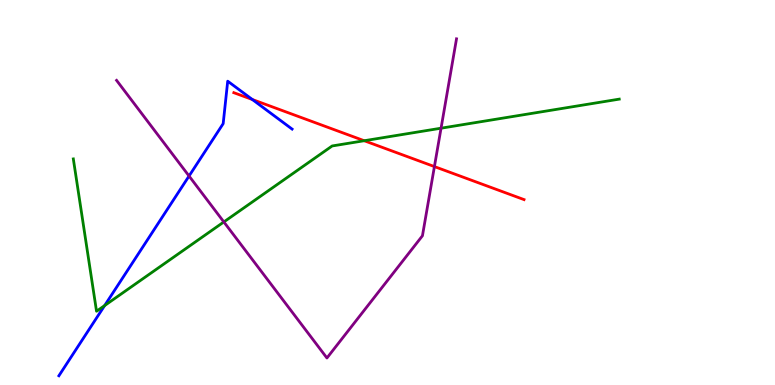[{'lines': ['blue', 'red'], 'intersections': [{'x': 3.26, 'y': 7.42}]}, {'lines': ['green', 'red'], 'intersections': [{'x': 4.7, 'y': 6.34}]}, {'lines': ['purple', 'red'], 'intersections': [{'x': 5.61, 'y': 5.67}]}, {'lines': ['blue', 'green'], 'intersections': [{'x': 1.35, 'y': 2.06}]}, {'lines': ['blue', 'purple'], 'intersections': [{'x': 2.44, 'y': 5.43}]}, {'lines': ['green', 'purple'], 'intersections': [{'x': 2.89, 'y': 4.24}, {'x': 5.69, 'y': 6.67}]}]